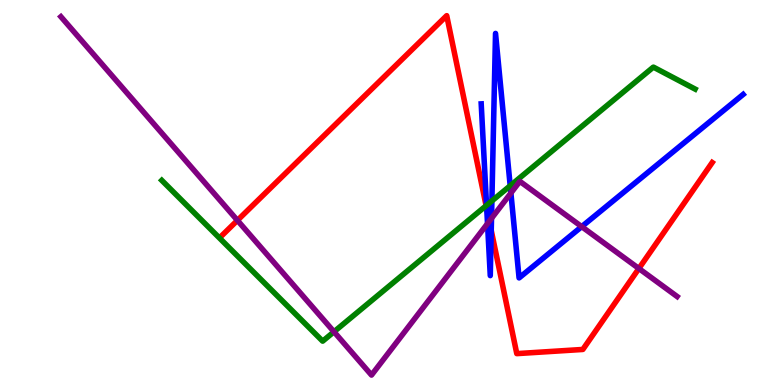[{'lines': ['blue', 'red'], 'intersections': [{'x': 6.28, 'y': 4.58}, {'x': 6.34, 'y': 4.01}]}, {'lines': ['green', 'red'], 'intersections': [{'x': 6.27, 'y': 4.66}]}, {'lines': ['purple', 'red'], 'intersections': [{'x': 3.06, 'y': 4.28}, {'x': 6.31, 'y': 4.25}, {'x': 8.24, 'y': 3.03}]}, {'lines': ['blue', 'green'], 'intersections': [{'x': 6.28, 'y': 4.67}, {'x': 6.35, 'y': 4.78}, {'x': 6.58, 'y': 5.18}]}, {'lines': ['blue', 'purple'], 'intersections': [{'x': 6.29, 'y': 4.19}, {'x': 6.34, 'y': 4.33}, {'x': 6.59, 'y': 4.99}, {'x': 7.51, 'y': 4.11}]}, {'lines': ['green', 'purple'], 'intersections': [{'x': 4.31, 'y': 1.38}]}]